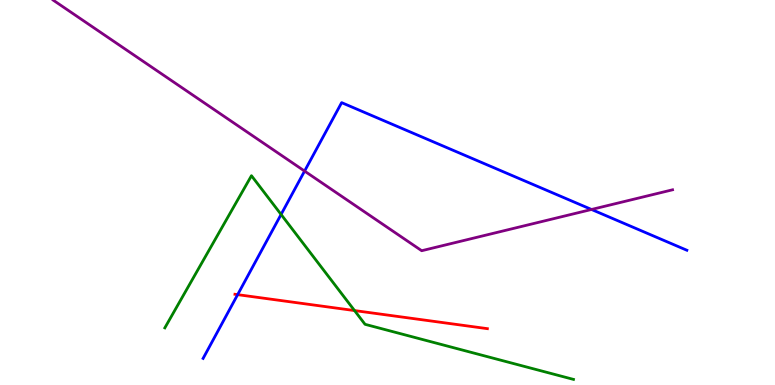[{'lines': ['blue', 'red'], 'intersections': [{'x': 3.07, 'y': 2.35}]}, {'lines': ['green', 'red'], 'intersections': [{'x': 4.57, 'y': 1.93}]}, {'lines': ['purple', 'red'], 'intersections': []}, {'lines': ['blue', 'green'], 'intersections': [{'x': 3.63, 'y': 4.43}]}, {'lines': ['blue', 'purple'], 'intersections': [{'x': 3.93, 'y': 5.56}, {'x': 7.63, 'y': 4.56}]}, {'lines': ['green', 'purple'], 'intersections': []}]